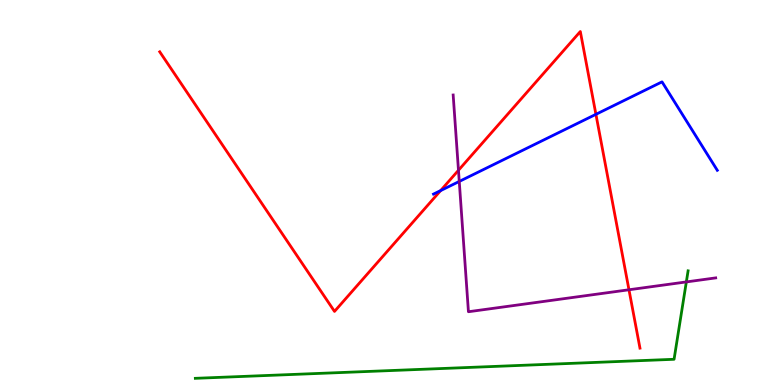[{'lines': ['blue', 'red'], 'intersections': [{'x': 5.69, 'y': 5.05}, {'x': 7.69, 'y': 7.03}]}, {'lines': ['green', 'red'], 'intersections': []}, {'lines': ['purple', 'red'], 'intersections': [{'x': 5.92, 'y': 5.58}, {'x': 8.12, 'y': 2.47}]}, {'lines': ['blue', 'green'], 'intersections': []}, {'lines': ['blue', 'purple'], 'intersections': [{'x': 5.93, 'y': 5.29}]}, {'lines': ['green', 'purple'], 'intersections': [{'x': 8.86, 'y': 2.68}]}]